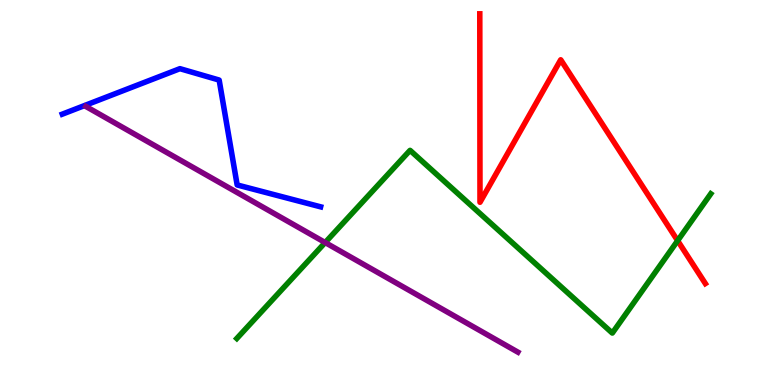[{'lines': ['blue', 'red'], 'intersections': []}, {'lines': ['green', 'red'], 'intersections': [{'x': 8.74, 'y': 3.75}]}, {'lines': ['purple', 'red'], 'intersections': []}, {'lines': ['blue', 'green'], 'intersections': []}, {'lines': ['blue', 'purple'], 'intersections': []}, {'lines': ['green', 'purple'], 'intersections': [{'x': 4.2, 'y': 3.7}]}]